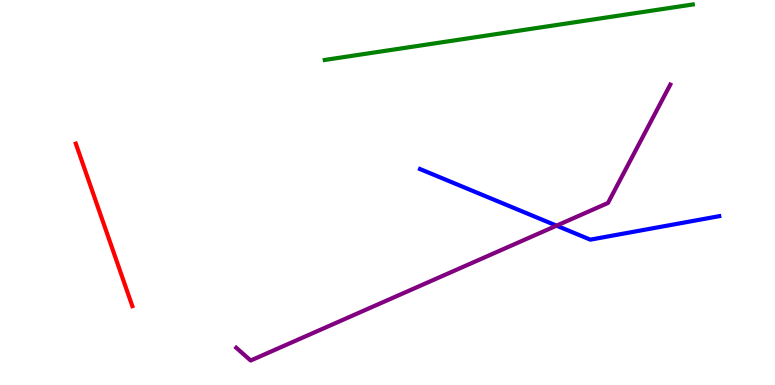[{'lines': ['blue', 'red'], 'intersections': []}, {'lines': ['green', 'red'], 'intersections': []}, {'lines': ['purple', 'red'], 'intersections': []}, {'lines': ['blue', 'green'], 'intersections': []}, {'lines': ['blue', 'purple'], 'intersections': [{'x': 7.18, 'y': 4.14}]}, {'lines': ['green', 'purple'], 'intersections': []}]